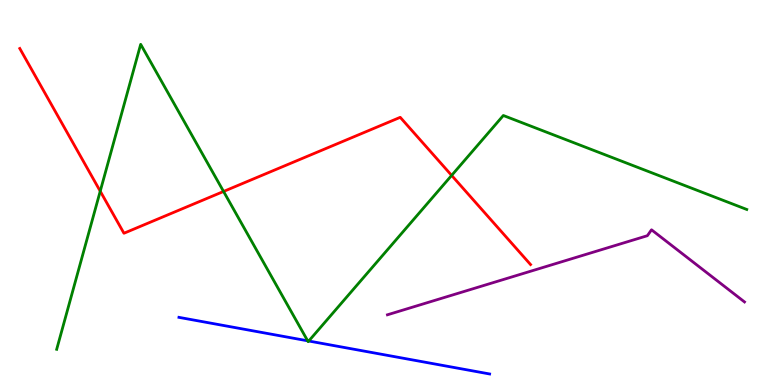[{'lines': ['blue', 'red'], 'intersections': []}, {'lines': ['green', 'red'], 'intersections': [{'x': 1.29, 'y': 5.03}, {'x': 2.88, 'y': 5.03}, {'x': 5.83, 'y': 5.44}]}, {'lines': ['purple', 'red'], 'intersections': []}, {'lines': ['blue', 'green'], 'intersections': [{'x': 3.97, 'y': 1.15}, {'x': 3.98, 'y': 1.14}]}, {'lines': ['blue', 'purple'], 'intersections': []}, {'lines': ['green', 'purple'], 'intersections': []}]